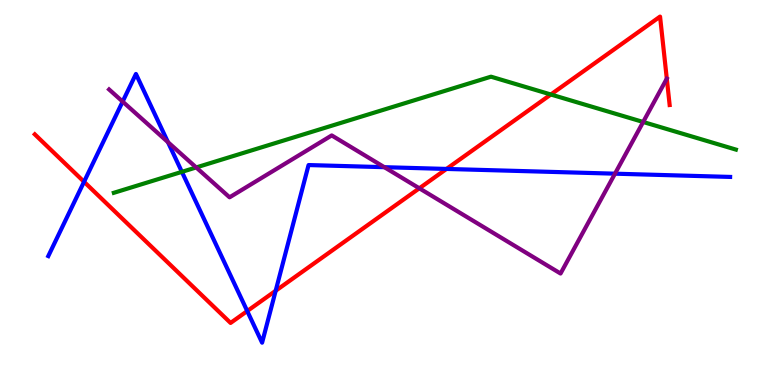[{'lines': ['blue', 'red'], 'intersections': [{'x': 1.08, 'y': 5.28}, {'x': 3.19, 'y': 1.92}, {'x': 3.56, 'y': 2.45}, {'x': 5.76, 'y': 5.61}]}, {'lines': ['green', 'red'], 'intersections': [{'x': 7.11, 'y': 7.55}]}, {'lines': ['purple', 'red'], 'intersections': [{'x': 5.41, 'y': 5.11}, {'x': 8.6, 'y': 7.96}]}, {'lines': ['blue', 'green'], 'intersections': [{'x': 2.35, 'y': 5.54}]}, {'lines': ['blue', 'purple'], 'intersections': [{'x': 1.58, 'y': 7.36}, {'x': 2.17, 'y': 6.31}, {'x': 4.96, 'y': 5.66}, {'x': 7.94, 'y': 5.49}]}, {'lines': ['green', 'purple'], 'intersections': [{'x': 2.53, 'y': 5.65}, {'x': 8.3, 'y': 6.83}]}]